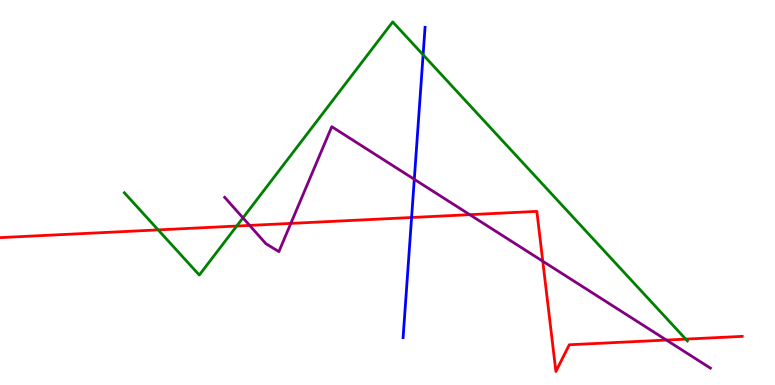[{'lines': ['blue', 'red'], 'intersections': [{'x': 5.31, 'y': 4.35}]}, {'lines': ['green', 'red'], 'intersections': [{'x': 2.04, 'y': 4.03}, {'x': 3.05, 'y': 4.13}, {'x': 8.85, 'y': 1.19}]}, {'lines': ['purple', 'red'], 'intersections': [{'x': 3.22, 'y': 4.14}, {'x': 3.75, 'y': 4.2}, {'x': 6.06, 'y': 4.42}, {'x': 7.0, 'y': 3.21}, {'x': 8.6, 'y': 1.17}]}, {'lines': ['blue', 'green'], 'intersections': [{'x': 5.46, 'y': 8.58}]}, {'lines': ['blue', 'purple'], 'intersections': [{'x': 5.35, 'y': 5.34}]}, {'lines': ['green', 'purple'], 'intersections': [{'x': 3.14, 'y': 4.34}]}]